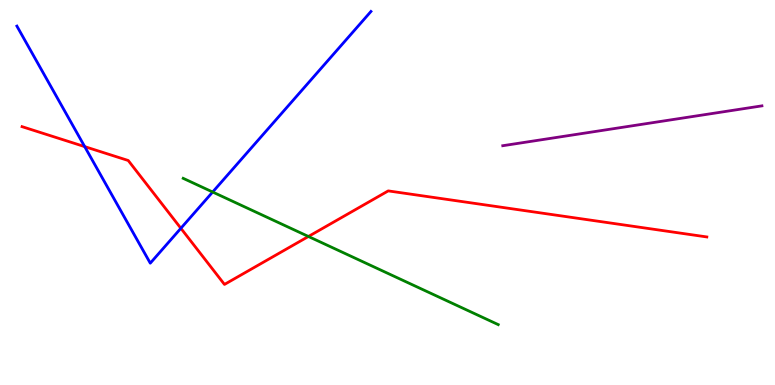[{'lines': ['blue', 'red'], 'intersections': [{'x': 1.09, 'y': 6.19}, {'x': 2.33, 'y': 4.07}]}, {'lines': ['green', 'red'], 'intersections': [{'x': 3.98, 'y': 3.86}]}, {'lines': ['purple', 'red'], 'intersections': []}, {'lines': ['blue', 'green'], 'intersections': [{'x': 2.74, 'y': 5.01}]}, {'lines': ['blue', 'purple'], 'intersections': []}, {'lines': ['green', 'purple'], 'intersections': []}]